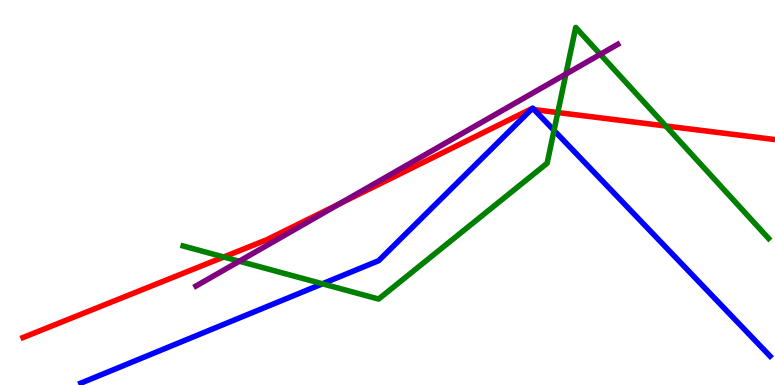[{'lines': ['blue', 'red'], 'intersections': [{'x': 6.86, 'y': 7.16}, {'x': 6.89, 'y': 7.15}]}, {'lines': ['green', 'red'], 'intersections': [{'x': 2.89, 'y': 3.32}, {'x': 7.2, 'y': 7.08}, {'x': 8.59, 'y': 6.73}]}, {'lines': ['purple', 'red'], 'intersections': [{'x': 4.38, 'y': 4.71}]}, {'lines': ['blue', 'green'], 'intersections': [{'x': 4.16, 'y': 2.63}, {'x': 7.15, 'y': 6.61}]}, {'lines': ['blue', 'purple'], 'intersections': []}, {'lines': ['green', 'purple'], 'intersections': [{'x': 3.09, 'y': 3.22}, {'x': 7.3, 'y': 8.08}, {'x': 7.75, 'y': 8.59}]}]